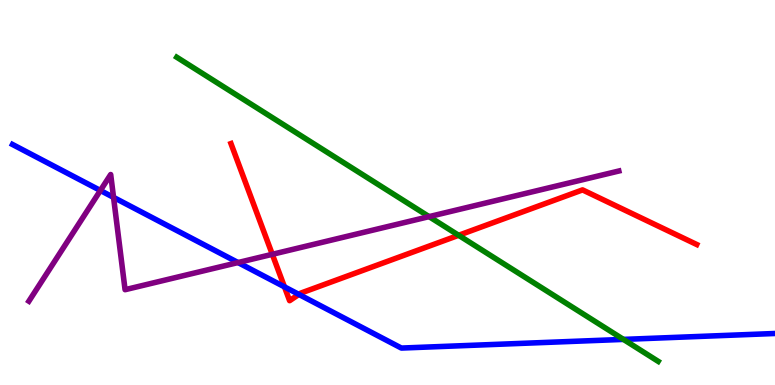[{'lines': ['blue', 'red'], 'intersections': [{'x': 3.67, 'y': 2.55}, {'x': 3.86, 'y': 2.35}]}, {'lines': ['green', 'red'], 'intersections': [{'x': 5.92, 'y': 3.89}]}, {'lines': ['purple', 'red'], 'intersections': [{'x': 3.51, 'y': 3.39}]}, {'lines': ['blue', 'green'], 'intersections': [{'x': 8.04, 'y': 1.18}]}, {'lines': ['blue', 'purple'], 'intersections': [{'x': 1.3, 'y': 5.05}, {'x': 1.47, 'y': 4.87}, {'x': 3.07, 'y': 3.18}]}, {'lines': ['green', 'purple'], 'intersections': [{'x': 5.54, 'y': 4.37}]}]